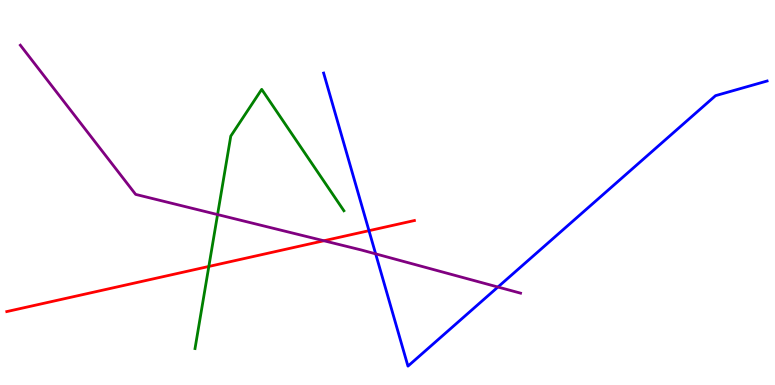[{'lines': ['blue', 'red'], 'intersections': [{'x': 4.76, 'y': 4.01}]}, {'lines': ['green', 'red'], 'intersections': [{'x': 2.69, 'y': 3.08}]}, {'lines': ['purple', 'red'], 'intersections': [{'x': 4.18, 'y': 3.75}]}, {'lines': ['blue', 'green'], 'intersections': []}, {'lines': ['blue', 'purple'], 'intersections': [{'x': 4.85, 'y': 3.41}, {'x': 6.42, 'y': 2.54}]}, {'lines': ['green', 'purple'], 'intersections': [{'x': 2.81, 'y': 4.43}]}]